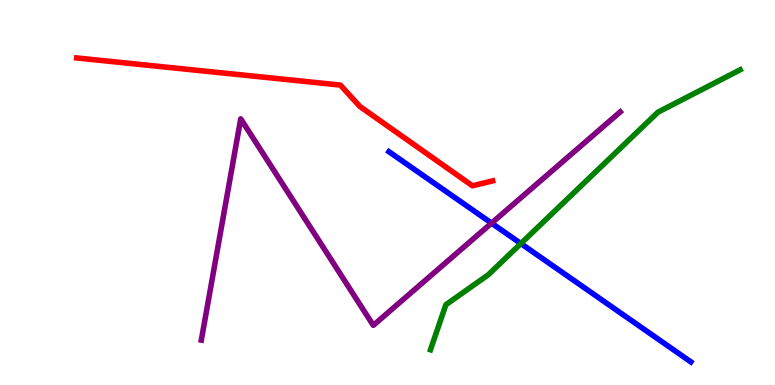[{'lines': ['blue', 'red'], 'intersections': []}, {'lines': ['green', 'red'], 'intersections': []}, {'lines': ['purple', 'red'], 'intersections': []}, {'lines': ['blue', 'green'], 'intersections': [{'x': 6.72, 'y': 3.67}]}, {'lines': ['blue', 'purple'], 'intersections': [{'x': 6.34, 'y': 4.2}]}, {'lines': ['green', 'purple'], 'intersections': []}]